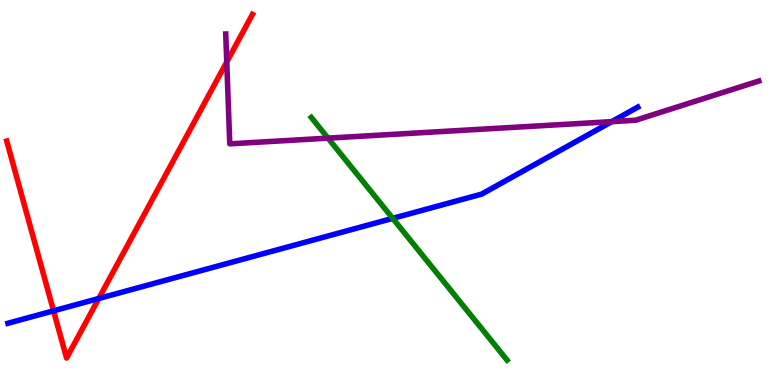[{'lines': ['blue', 'red'], 'intersections': [{'x': 0.691, 'y': 1.93}, {'x': 1.27, 'y': 2.25}]}, {'lines': ['green', 'red'], 'intersections': []}, {'lines': ['purple', 'red'], 'intersections': [{'x': 2.93, 'y': 8.39}]}, {'lines': ['blue', 'green'], 'intersections': [{'x': 5.07, 'y': 4.33}]}, {'lines': ['blue', 'purple'], 'intersections': [{'x': 7.89, 'y': 6.84}]}, {'lines': ['green', 'purple'], 'intersections': [{'x': 4.23, 'y': 6.41}]}]